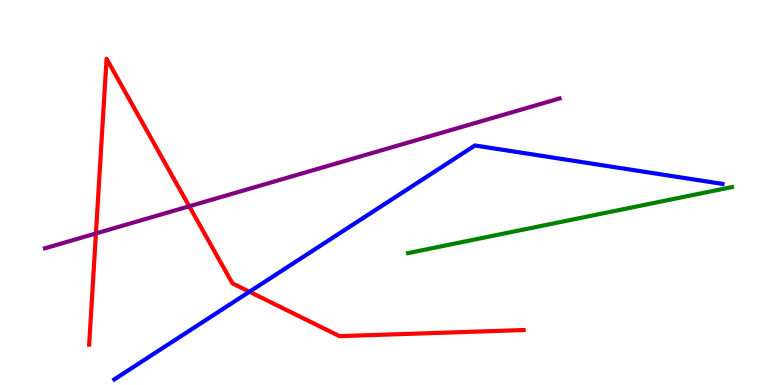[{'lines': ['blue', 'red'], 'intersections': [{'x': 3.22, 'y': 2.42}]}, {'lines': ['green', 'red'], 'intersections': []}, {'lines': ['purple', 'red'], 'intersections': [{'x': 1.24, 'y': 3.94}, {'x': 2.44, 'y': 4.64}]}, {'lines': ['blue', 'green'], 'intersections': []}, {'lines': ['blue', 'purple'], 'intersections': []}, {'lines': ['green', 'purple'], 'intersections': []}]